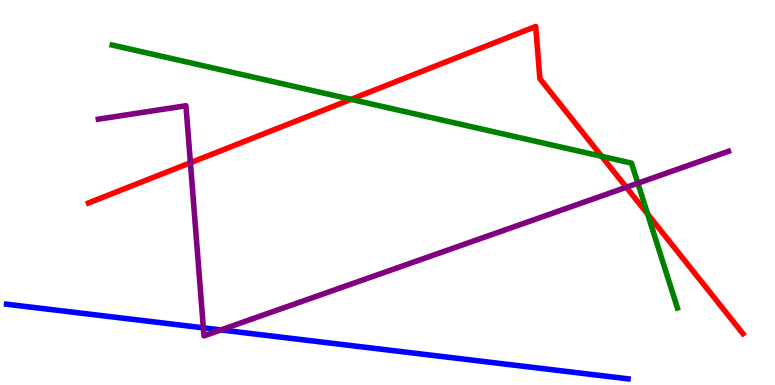[{'lines': ['blue', 'red'], 'intersections': []}, {'lines': ['green', 'red'], 'intersections': [{'x': 4.53, 'y': 7.42}, {'x': 7.76, 'y': 5.94}, {'x': 8.36, 'y': 4.44}]}, {'lines': ['purple', 'red'], 'intersections': [{'x': 2.46, 'y': 5.77}, {'x': 8.08, 'y': 5.14}]}, {'lines': ['blue', 'green'], 'intersections': []}, {'lines': ['blue', 'purple'], 'intersections': [{'x': 2.62, 'y': 1.48}, {'x': 2.85, 'y': 1.43}]}, {'lines': ['green', 'purple'], 'intersections': [{'x': 8.23, 'y': 5.24}]}]